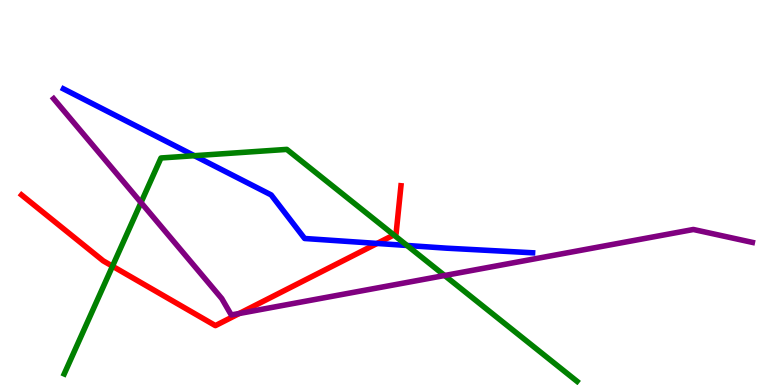[{'lines': ['blue', 'red'], 'intersections': [{'x': 4.87, 'y': 3.68}]}, {'lines': ['green', 'red'], 'intersections': [{'x': 1.45, 'y': 3.09}, {'x': 5.08, 'y': 3.9}]}, {'lines': ['purple', 'red'], 'intersections': [{'x': 3.09, 'y': 1.86}]}, {'lines': ['blue', 'green'], 'intersections': [{'x': 2.51, 'y': 5.96}, {'x': 5.25, 'y': 3.62}]}, {'lines': ['blue', 'purple'], 'intersections': []}, {'lines': ['green', 'purple'], 'intersections': [{'x': 1.82, 'y': 4.74}, {'x': 5.74, 'y': 2.84}]}]